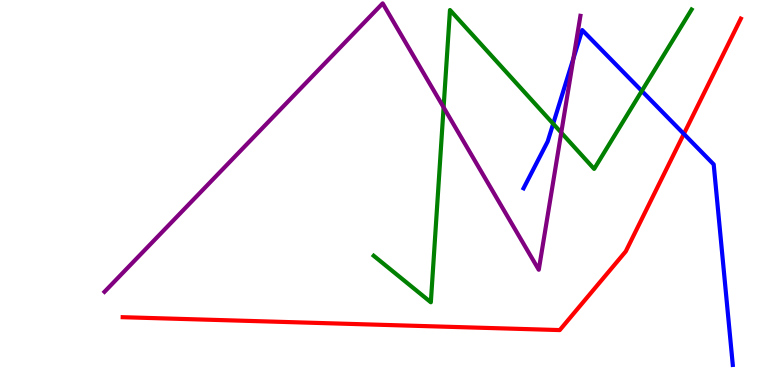[{'lines': ['blue', 'red'], 'intersections': [{'x': 8.82, 'y': 6.52}]}, {'lines': ['green', 'red'], 'intersections': []}, {'lines': ['purple', 'red'], 'intersections': []}, {'lines': ['blue', 'green'], 'intersections': [{'x': 7.14, 'y': 6.79}, {'x': 8.28, 'y': 7.64}]}, {'lines': ['blue', 'purple'], 'intersections': [{'x': 7.4, 'y': 8.48}]}, {'lines': ['green', 'purple'], 'intersections': [{'x': 5.72, 'y': 7.21}, {'x': 7.24, 'y': 6.55}]}]